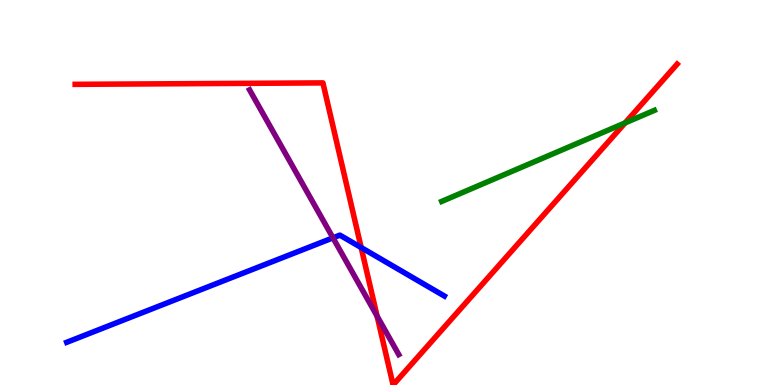[{'lines': ['blue', 'red'], 'intersections': [{'x': 4.66, 'y': 3.57}]}, {'lines': ['green', 'red'], 'intersections': [{'x': 8.07, 'y': 6.81}]}, {'lines': ['purple', 'red'], 'intersections': [{'x': 4.87, 'y': 1.79}]}, {'lines': ['blue', 'green'], 'intersections': []}, {'lines': ['blue', 'purple'], 'intersections': [{'x': 4.3, 'y': 3.82}]}, {'lines': ['green', 'purple'], 'intersections': []}]